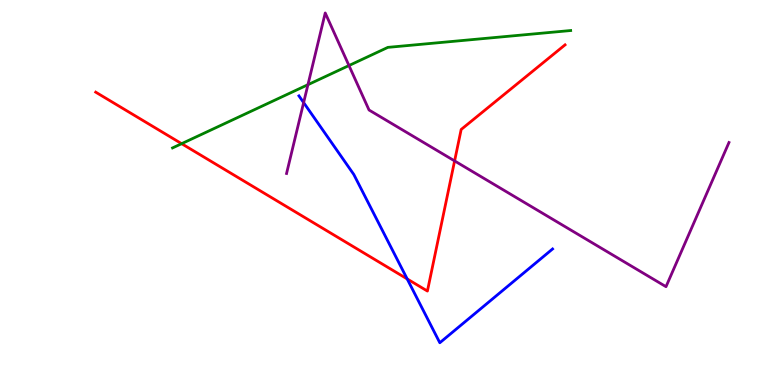[{'lines': ['blue', 'red'], 'intersections': [{'x': 5.25, 'y': 2.75}]}, {'lines': ['green', 'red'], 'intersections': [{'x': 2.34, 'y': 6.27}]}, {'lines': ['purple', 'red'], 'intersections': [{'x': 5.87, 'y': 5.82}]}, {'lines': ['blue', 'green'], 'intersections': []}, {'lines': ['blue', 'purple'], 'intersections': [{'x': 3.92, 'y': 7.34}]}, {'lines': ['green', 'purple'], 'intersections': [{'x': 3.97, 'y': 7.8}, {'x': 4.5, 'y': 8.3}]}]